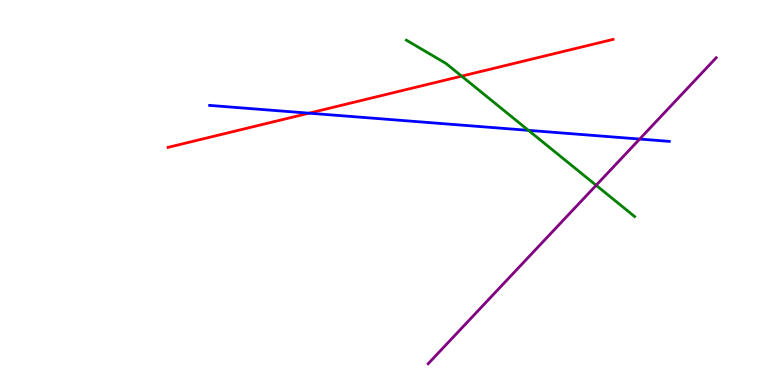[{'lines': ['blue', 'red'], 'intersections': [{'x': 3.99, 'y': 7.06}]}, {'lines': ['green', 'red'], 'intersections': [{'x': 5.96, 'y': 8.02}]}, {'lines': ['purple', 'red'], 'intersections': []}, {'lines': ['blue', 'green'], 'intersections': [{'x': 6.82, 'y': 6.61}]}, {'lines': ['blue', 'purple'], 'intersections': [{'x': 8.25, 'y': 6.39}]}, {'lines': ['green', 'purple'], 'intersections': [{'x': 7.69, 'y': 5.19}]}]